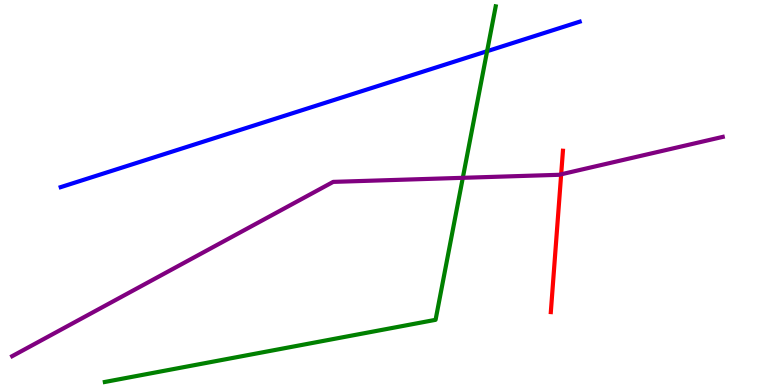[{'lines': ['blue', 'red'], 'intersections': []}, {'lines': ['green', 'red'], 'intersections': []}, {'lines': ['purple', 'red'], 'intersections': [{'x': 7.24, 'y': 5.47}]}, {'lines': ['blue', 'green'], 'intersections': [{'x': 6.29, 'y': 8.67}]}, {'lines': ['blue', 'purple'], 'intersections': []}, {'lines': ['green', 'purple'], 'intersections': [{'x': 5.97, 'y': 5.38}]}]